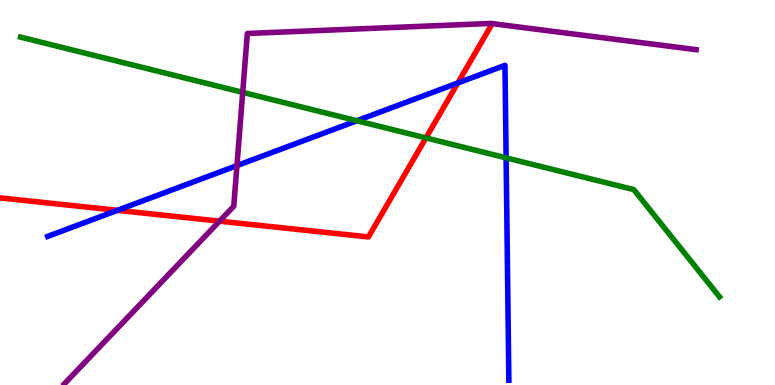[{'lines': ['blue', 'red'], 'intersections': [{'x': 1.51, 'y': 4.54}, {'x': 5.91, 'y': 7.84}]}, {'lines': ['green', 'red'], 'intersections': [{'x': 5.5, 'y': 6.42}]}, {'lines': ['purple', 'red'], 'intersections': [{'x': 2.83, 'y': 4.26}]}, {'lines': ['blue', 'green'], 'intersections': [{'x': 4.6, 'y': 6.86}, {'x': 6.53, 'y': 5.9}]}, {'lines': ['blue', 'purple'], 'intersections': [{'x': 3.06, 'y': 5.7}]}, {'lines': ['green', 'purple'], 'intersections': [{'x': 3.13, 'y': 7.6}]}]